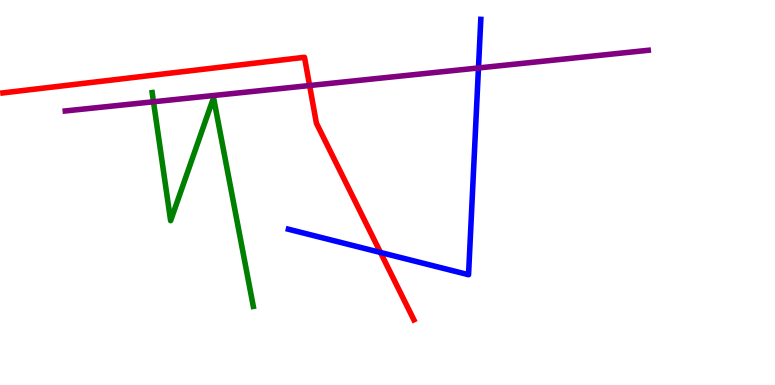[{'lines': ['blue', 'red'], 'intersections': [{'x': 4.91, 'y': 3.44}]}, {'lines': ['green', 'red'], 'intersections': []}, {'lines': ['purple', 'red'], 'intersections': [{'x': 3.99, 'y': 7.78}]}, {'lines': ['blue', 'green'], 'intersections': []}, {'lines': ['blue', 'purple'], 'intersections': [{'x': 6.17, 'y': 8.23}]}, {'lines': ['green', 'purple'], 'intersections': [{'x': 1.98, 'y': 7.36}]}]